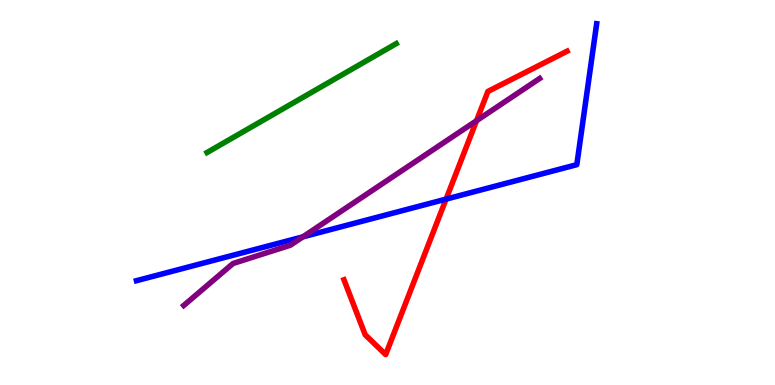[{'lines': ['blue', 'red'], 'intersections': [{'x': 5.76, 'y': 4.83}]}, {'lines': ['green', 'red'], 'intersections': []}, {'lines': ['purple', 'red'], 'intersections': [{'x': 6.15, 'y': 6.86}]}, {'lines': ['blue', 'green'], 'intersections': []}, {'lines': ['blue', 'purple'], 'intersections': [{'x': 3.91, 'y': 3.85}]}, {'lines': ['green', 'purple'], 'intersections': []}]